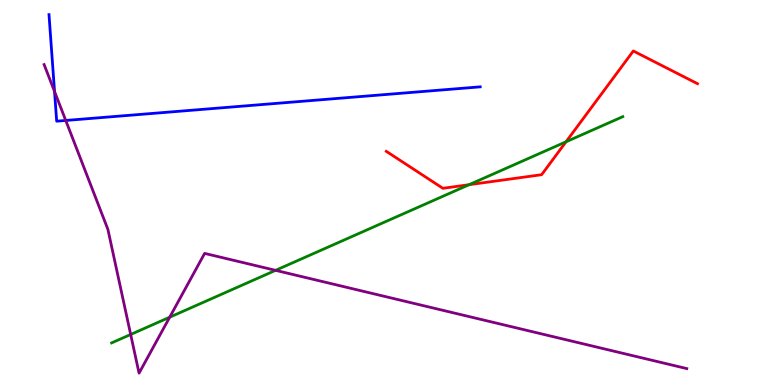[{'lines': ['blue', 'red'], 'intersections': []}, {'lines': ['green', 'red'], 'intersections': [{'x': 6.05, 'y': 5.2}, {'x': 7.3, 'y': 6.32}]}, {'lines': ['purple', 'red'], 'intersections': []}, {'lines': ['blue', 'green'], 'intersections': []}, {'lines': ['blue', 'purple'], 'intersections': [{'x': 0.704, 'y': 7.62}, {'x': 0.848, 'y': 6.87}]}, {'lines': ['green', 'purple'], 'intersections': [{'x': 1.69, 'y': 1.31}, {'x': 2.19, 'y': 1.76}, {'x': 3.56, 'y': 2.98}]}]